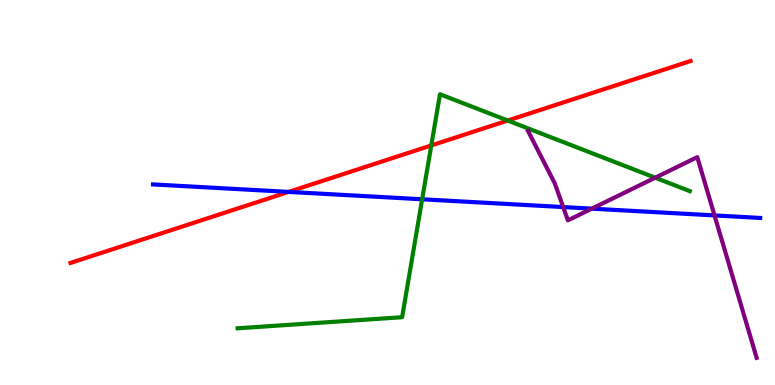[{'lines': ['blue', 'red'], 'intersections': [{'x': 3.72, 'y': 5.02}]}, {'lines': ['green', 'red'], 'intersections': [{'x': 5.57, 'y': 6.22}, {'x': 6.55, 'y': 6.87}]}, {'lines': ['purple', 'red'], 'intersections': []}, {'lines': ['blue', 'green'], 'intersections': [{'x': 5.45, 'y': 4.82}]}, {'lines': ['blue', 'purple'], 'intersections': [{'x': 7.27, 'y': 4.62}, {'x': 7.64, 'y': 4.58}, {'x': 9.22, 'y': 4.4}]}, {'lines': ['green', 'purple'], 'intersections': [{'x': 8.45, 'y': 5.38}]}]